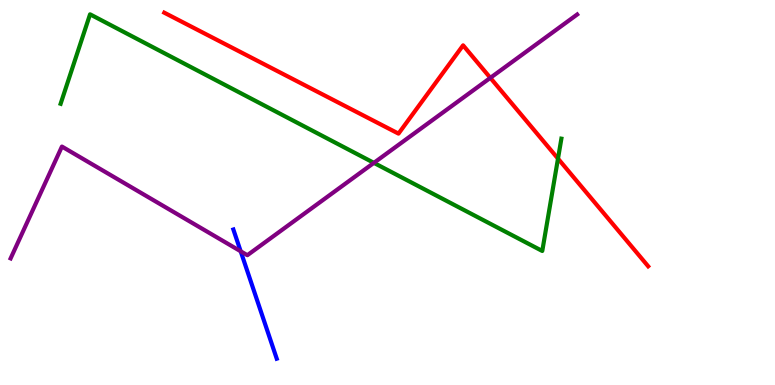[{'lines': ['blue', 'red'], 'intersections': []}, {'lines': ['green', 'red'], 'intersections': [{'x': 7.2, 'y': 5.88}]}, {'lines': ['purple', 'red'], 'intersections': [{'x': 6.33, 'y': 7.98}]}, {'lines': ['blue', 'green'], 'intersections': []}, {'lines': ['blue', 'purple'], 'intersections': [{'x': 3.11, 'y': 3.47}]}, {'lines': ['green', 'purple'], 'intersections': [{'x': 4.82, 'y': 5.77}]}]